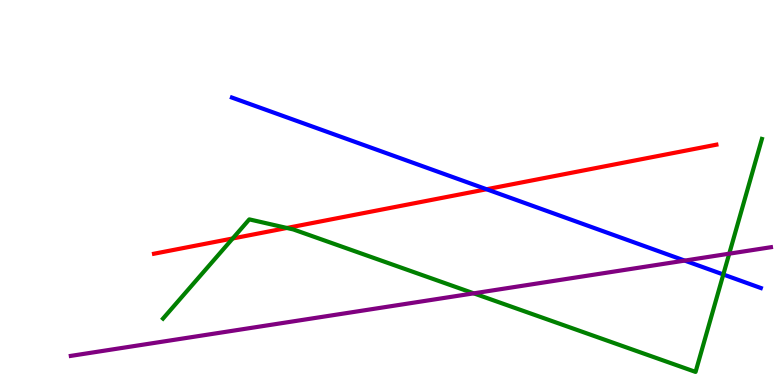[{'lines': ['blue', 'red'], 'intersections': [{'x': 6.28, 'y': 5.08}]}, {'lines': ['green', 'red'], 'intersections': [{'x': 3.0, 'y': 3.81}, {'x': 3.7, 'y': 4.08}]}, {'lines': ['purple', 'red'], 'intersections': []}, {'lines': ['blue', 'green'], 'intersections': [{'x': 9.33, 'y': 2.87}]}, {'lines': ['blue', 'purple'], 'intersections': [{'x': 8.84, 'y': 3.23}]}, {'lines': ['green', 'purple'], 'intersections': [{'x': 6.11, 'y': 2.38}, {'x': 9.41, 'y': 3.41}]}]